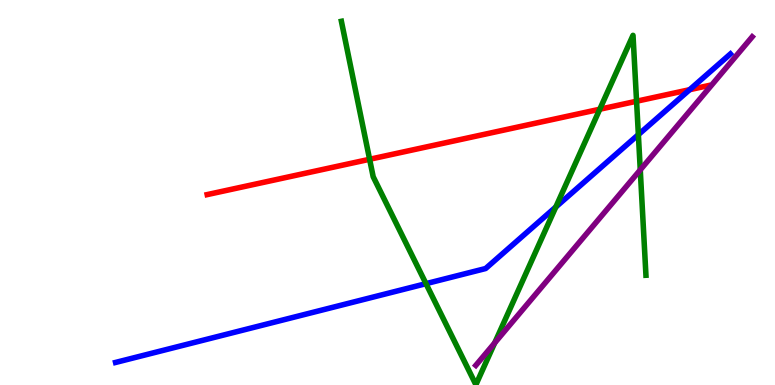[{'lines': ['blue', 'red'], 'intersections': [{'x': 8.9, 'y': 7.67}]}, {'lines': ['green', 'red'], 'intersections': [{'x': 4.77, 'y': 5.86}, {'x': 7.74, 'y': 7.16}, {'x': 8.21, 'y': 7.37}]}, {'lines': ['purple', 'red'], 'intersections': []}, {'lines': ['blue', 'green'], 'intersections': [{'x': 5.5, 'y': 2.63}, {'x': 7.17, 'y': 4.62}, {'x': 8.24, 'y': 6.5}]}, {'lines': ['blue', 'purple'], 'intersections': []}, {'lines': ['green', 'purple'], 'intersections': [{'x': 6.38, 'y': 1.09}, {'x': 8.26, 'y': 5.59}]}]